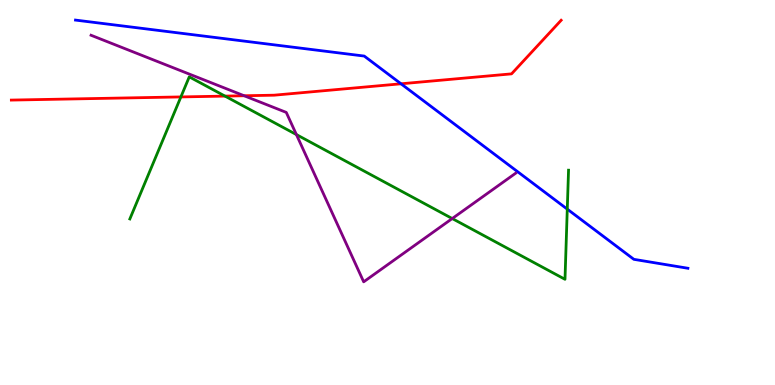[{'lines': ['blue', 'red'], 'intersections': [{'x': 5.17, 'y': 7.82}]}, {'lines': ['green', 'red'], 'intersections': [{'x': 2.33, 'y': 7.48}, {'x': 2.9, 'y': 7.5}]}, {'lines': ['purple', 'red'], 'intersections': [{'x': 3.15, 'y': 7.51}]}, {'lines': ['blue', 'green'], 'intersections': [{'x': 7.32, 'y': 4.57}]}, {'lines': ['blue', 'purple'], 'intersections': []}, {'lines': ['green', 'purple'], 'intersections': [{'x': 3.82, 'y': 6.5}, {'x': 5.84, 'y': 4.32}]}]